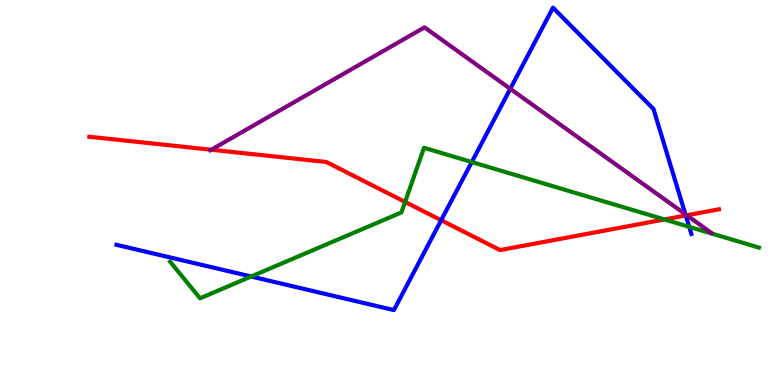[{'lines': ['blue', 'red'], 'intersections': [{'x': 5.69, 'y': 4.28}, {'x': 8.85, 'y': 4.4}]}, {'lines': ['green', 'red'], 'intersections': [{'x': 5.23, 'y': 4.76}, {'x': 8.57, 'y': 4.3}]}, {'lines': ['purple', 'red'], 'intersections': [{'x': 2.73, 'y': 6.11}, {'x': 8.86, 'y': 4.41}]}, {'lines': ['blue', 'green'], 'intersections': [{'x': 3.24, 'y': 2.82}, {'x': 6.09, 'y': 5.79}, {'x': 8.89, 'y': 4.11}]}, {'lines': ['blue', 'purple'], 'intersections': [{'x': 6.58, 'y': 7.69}, {'x': 8.84, 'y': 4.43}]}, {'lines': ['green', 'purple'], 'intersections': []}]